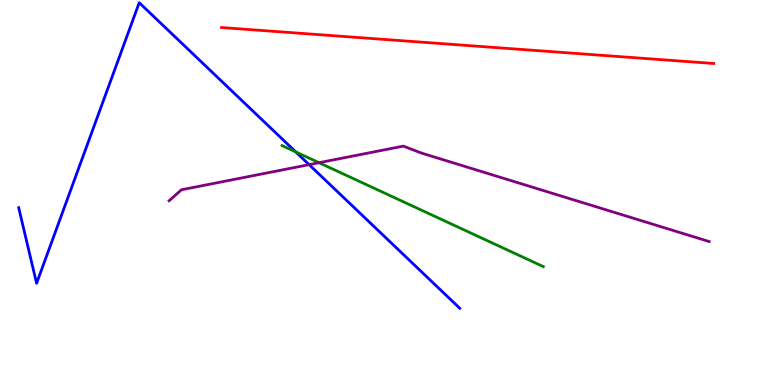[{'lines': ['blue', 'red'], 'intersections': []}, {'lines': ['green', 'red'], 'intersections': []}, {'lines': ['purple', 'red'], 'intersections': []}, {'lines': ['blue', 'green'], 'intersections': [{'x': 3.82, 'y': 6.05}]}, {'lines': ['blue', 'purple'], 'intersections': [{'x': 3.99, 'y': 5.72}]}, {'lines': ['green', 'purple'], 'intersections': [{'x': 4.12, 'y': 5.77}]}]